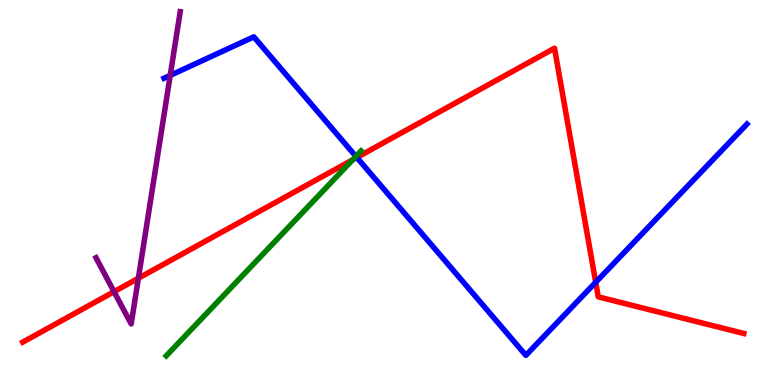[{'lines': ['blue', 'red'], 'intersections': [{'x': 4.6, 'y': 5.91}, {'x': 7.69, 'y': 2.67}]}, {'lines': ['green', 'red'], 'intersections': [{'x': 4.55, 'y': 5.85}]}, {'lines': ['purple', 'red'], 'intersections': [{'x': 1.47, 'y': 2.42}, {'x': 1.79, 'y': 2.77}]}, {'lines': ['blue', 'green'], 'intersections': [{'x': 4.59, 'y': 5.94}]}, {'lines': ['blue', 'purple'], 'intersections': [{'x': 2.2, 'y': 8.04}]}, {'lines': ['green', 'purple'], 'intersections': []}]